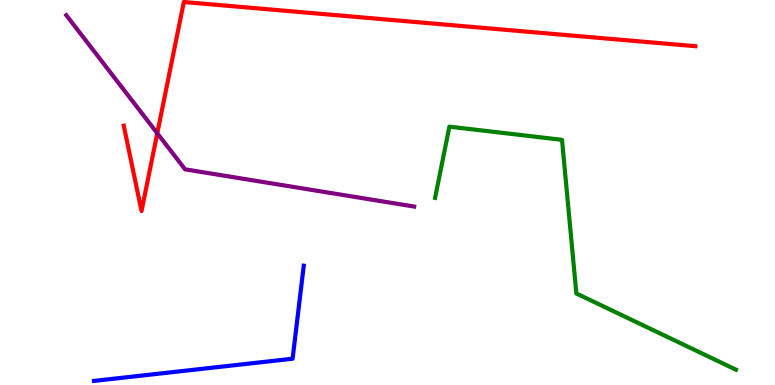[{'lines': ['blue', 'red'], 'intersections': []}, {'lines': ['green', 'red'], 'intersections': []}, {'lines': ['purple', 'red'], 'intersections': [{'x': 2.03, 'y': 6.54}]}, {'lines': ['blue', 'green'], 'intersections': []}, {'lines': ['blue', 'purple'], 'intersections': []}, {'lines': ['green', 'purple'], 'intersections': []}]